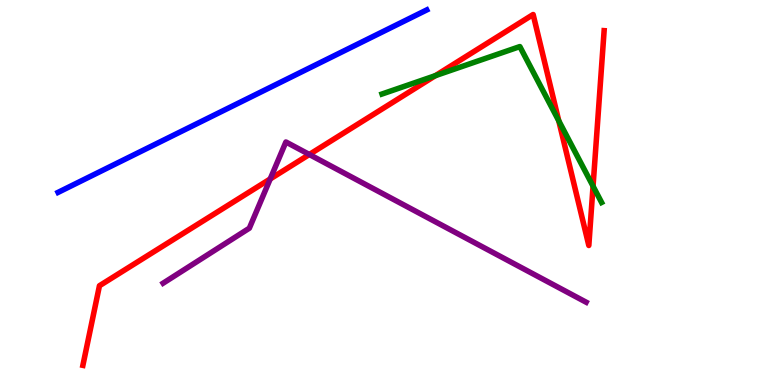[{'lines': ['blue', 'red'], 'intersections': []}, {'lines': ['green', 'red'], 'intersections': [{'x': 5.62, 'y': 8.04}, {'x': 7.21, 'y': 6.86}, {'x': 7.65, 'y': 5.16}]}, {'lines': ['purple', 'red'], 'intersections': [{'x': 3.49, 'y': 5.35}, {'x': 3.99, 'y': 5.99}]}, {'lines': ['blue', 'green'], 'intersections': []}, {'lines': ['blue', 'purple'], 'intersections': []}, {'lines': ['green', 'purple'], 'intersections': []}]